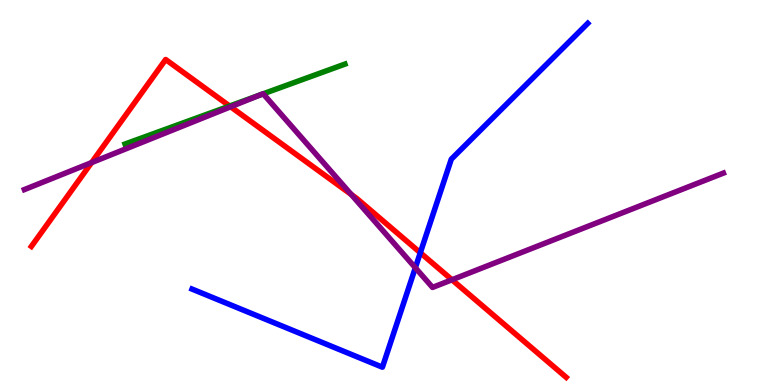[{'lines': ['blue', 'red'], 'intersections': [{'x': 5.42, 'y': 3.44}]}, {'lines': ['green', 'red'], 'intersections': [{'x': 2.96, 'y': 7.25}]}, {'lines': ['purple', 'red'], 'intersections': [{'x': 1.18, 'y': 5.78}, {'x': 2.98, 'y': 7.23}, {'x': 4.53, 'y': 4.95}, {'x': 5.83, 'y': 2.73}]}, {'lines': ['blue', 'green'], 'intersections': []}, {'lines': ['blue', 'purple'], 'intersections': [{'x': 5.36, 'y': 3.05}]}, {'lines': ['green', 'purple'], 'intersections': [{'x': 3.36, 'y': 7.53}, {'x': 3.4, 'y': 7.56}]}]